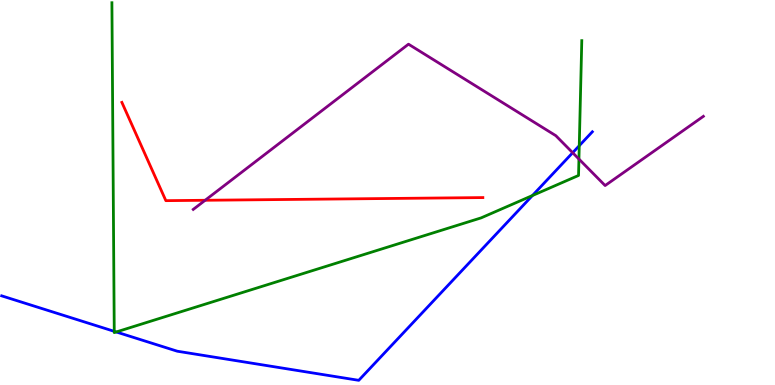[{'lines': ['blue', 'red'], 'intersections': []}, {'lines': ['green', 'red'], 'intersections': []}, {'lines': ['purple', 'red'], 'intersections': [{'x': 2.65, 'y': 4.8}]}, {'lines': ['blue', 'green'], 'intersections': [{'x': 1.47, 'y': 1.39}, {'x': 1.5, 'y': 1.38}, {'x': 6.87, 'y': 4.92}, {'x': 7.47, 'y': 6.22}]}, {'lines': ['blue', 'purple'], 'intersections': [{'x': 7.39, 'y': 6.03}]}, {'lines': ['green', 'purple'], 'intersections': [{'x': 7.47, 'y': 5.87}]}]